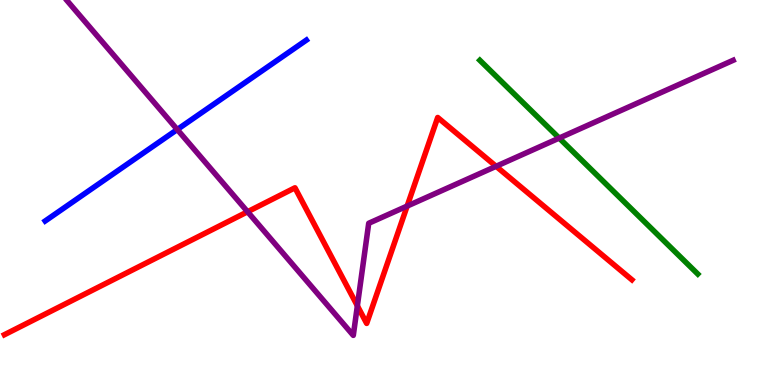[{'lines': ['blue', 'red'], 'intersections': []}, {'lines': ['green', 'red'], 'intersections': []}, {'lines': ['purple', 'red'], 'intersections': [{'x': 3.19, 'y': 4.5}, {'x': 4.61, 'y': 2.06}, {'x': 5.25, 'y': 4.65}, {'x': 6.4, 'y': 5.68}]}, {'lines': ['blue', 'green'], 'intersections': []}, {'lines': ['blue', 'purple'], 'intersections': [{'x': 2.29, 'y': 6.64}]}, {'lines': ['green', 'purple'], 'intersections': [{'x': 7.22, 'y': 6.41}]}]